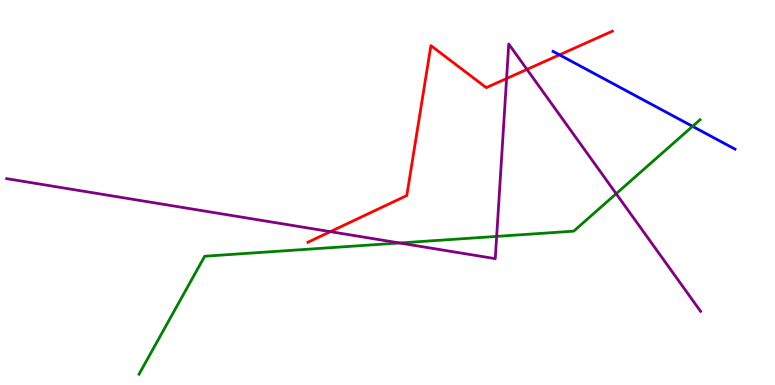[{'lines': ['blue', 'red'], 'intersections': [{'x': 7.22, 'y': 8.58}]}, {'lines': ['green', 'red'], 'intersections': []}, {'lines': ['purple', 'red'], 'intersections': [{'x': 4.26, 'y': 3.98}, {'x': 6.54, 'y': 7.96}, {'x': 6.8, 'y': 8.2}]}, {'lines': ['blue', 'green'], 'intersections': [{'x': 8.94, 'y': 6.72}]}, {'lines': ['blue', 'purple'], 'intersections': []}, {'lines': ['green', 'purple'], 'intersections': [{'x': 5.16, 'y': 3.69}, {'x': 6.41, 'y': 3.86}, {'x': 7.95, 'y': 4.97}]}]